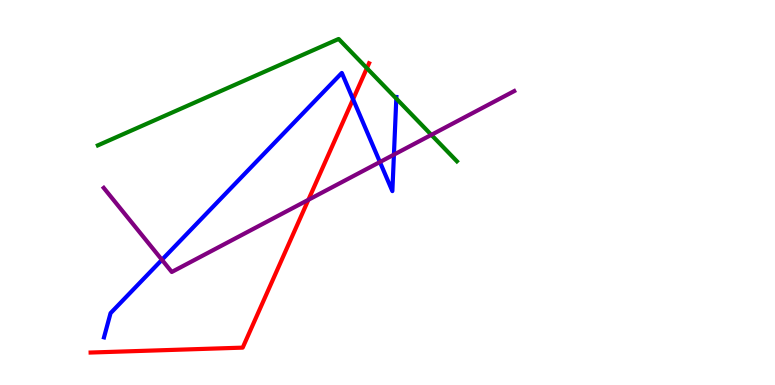[{'lines': ['blue', 'red'], 'intersections': [{'x': 4.56, 'y': 7.42}]}, {'lines': ['green', 'red'], 'intersections': [{'x': 4.73, 'y': 8.23}]}, {'lines': ['purple', 'red'], 'intersections': [{'x': 3.98, 'y': 4.81}]}, {'lines': ['blue', 'green'], 'intersections': [{'x': 5.11, 'y': 7.44}]}, {'lines': ['blue', 'purple'], 'intersections': [{'x': 2.09, 'y': 3.25}, {'x': 4.9, 'y': 5.79}, {'x': 5.08, 'y': 5.98}]}, {'lines': ['green', 'purple'], 'intersections': [{'x': 5.57, 'y': 6.5}]}]